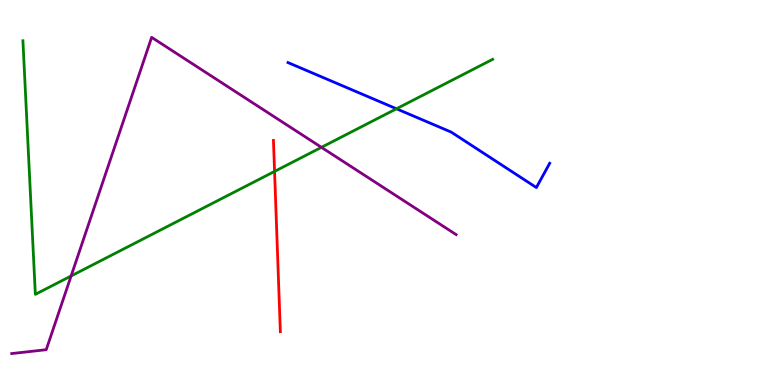[{'lines': ['blue', 'red'], 'intersections': []}, {'lines': ['green', 'red'], 'intersections': [{'x': 3.54, 'y': 5.55}]}, {'lines': ['purple', 'red'], 'intersections': []}, {'lines': ['blue', 'green'], 'intersections': [{'x': 5.12, 'y': 7.17}]}, {'lines': ['blue', 'purple'], 'intersections': []}, {'lines': ['green', 'purple'], 'intersections': [{'x': 0.918, 'y': 2.83}, {'x': 4.15, 'y': 6.17}]}]